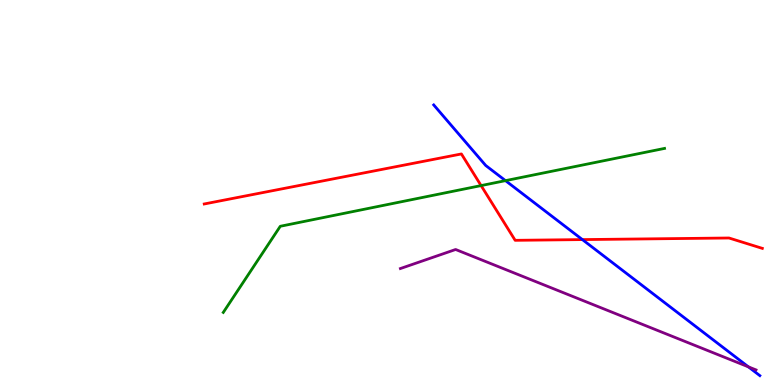[{'lines': ['blue', 'red'], 'intersections': [{'x': 7.51, 'y': 3.78}]}, {'lines': ['green', 'red'], 'intersections': [{'x': 6.21, 'y': 5.18}]}, {'lines': ['purple', 'red'], 'intersections': []}, {'lines': ['blue', 'green'], 'intersections': [{'x': 6.52, 'y': 5.31}]}, {'lines': ['blue', 'purple'], 'intersections': [{'x': 9.66, 'y': 0.472}]}, {'lines': ['green', 'purple'], 'intersections': []}]